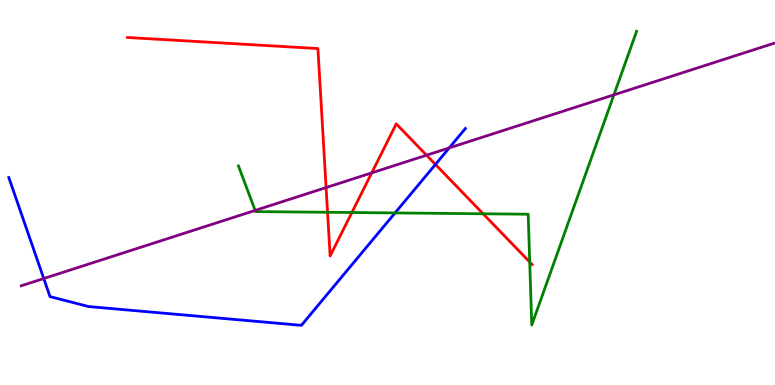[{'lines': ['blue', 'red'], 'intersections': [{'x': 5.62, 'y': 5.73}]}, {'lines': ['green', 'red'], 'intersections': [{'x': 4.23, 'y': 4.49}, {'x': 4.54, 'y': 4.48}, {'x': 6.23, 'y': 4.45}, {'x': 6.84, 'y': 3.19}]}, {'lines': ['purple', 'red'], 'intersections': [{'x': 4.21, 'y': 5.13}, {'x': 4.8, 'y': 5.51}, {'x': 5.5, 'y': 5.97}]}, {'lines': ['blue', 'green'], 'intersections': [{'x': 5.1, 'y': 4.47}]}, {'lines': ['blue', 'purple'], 'intersections': [{'x': 0.565, 'y': 2.77}, {'x': 5.8, 'y': 6.16}]}, {'lines': ['green', 'purple'], 'intersections': [{'x': 3.29, 'y': 4.53}, {'x': 7.92, 'y': 7.54}]}]